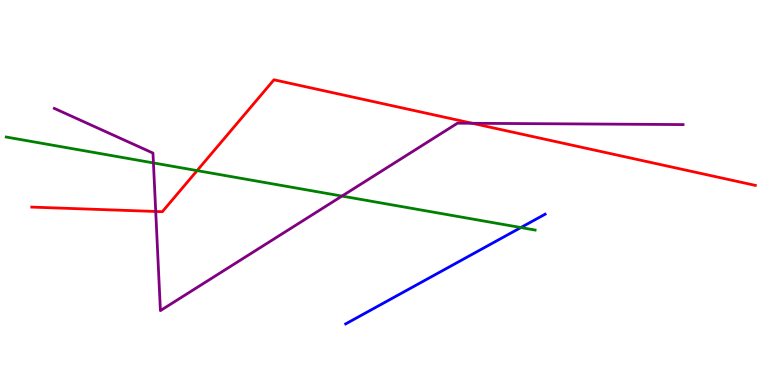[{'lines': ['blue', 'red'], 'intersections': []}, {'lines': ['green', 'red'], 'intersections': [{'x': 2.54, 'y': 5.57}]}, {'lines': ['purple', 'red'], 'intersections': [{'x': 2.01, 'y': 4.51}, {'x': 6.09, 'y': 6.8}]}, {'lines': ['blue', 'green'], 'intersections': [{'x': 6.72, 'y': 4.09}]}, {'lines': ['blue', 'purple'], 'intersections': []}, {'lines': ['green', 'purple'], 'intersections': [{'x': 1.98, 'y': 5.77}, {'x': 4.41, 'y': 4.91}]}]